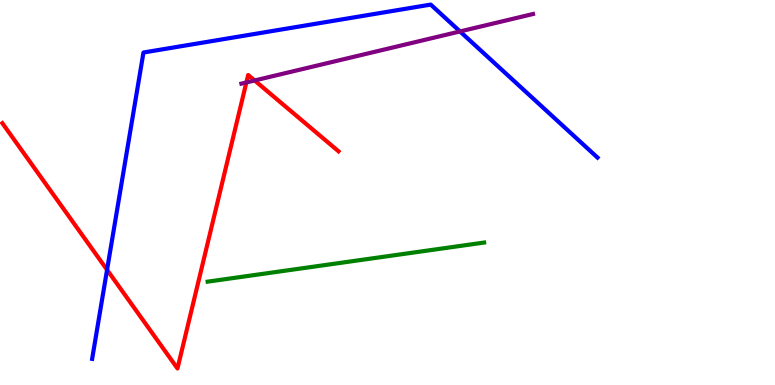[{'lines': ['blue', 'red'], 'intersections': [{'x': 1.38, 'y': 2.99}]}, {'lines': ['green', 'red'], 'intersections': []}, {'lines': ['purple', 'red'], 'intersections': [{'x': 3.18, 'y': 7.86}, {'x': 3.29, 'y': 7.91}]}, {'lines': ['blue', 'green'], 'intersections': []}, {'lines': ['blue', 'purple'], 'intersections': [{'x': 5.94, 'y': 9.18}]}, {'lines': ['green', 'purple'], 'intersections': []}]